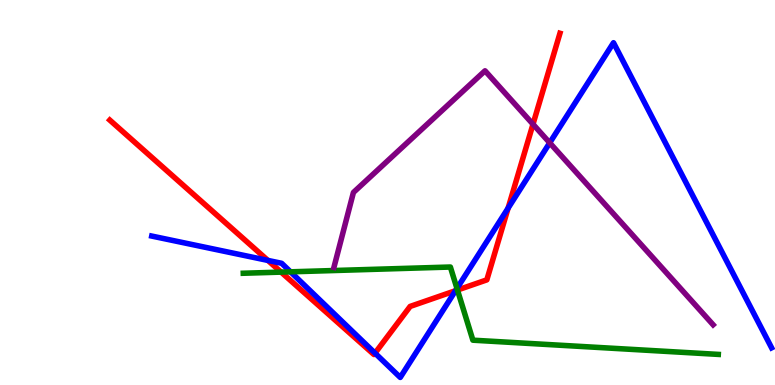[{'lines': ['blue', 'red'], 'intersections': [{'x': 3.46, 'y': 3.24}, {'x': 4.84, 'y': 0.827}, {'x': 5.88, 'y': 2.45}, {'x': 6.56, 'y': 4.59}]}, {'lines': ['green', 'red'], 'intersections': [{'x': 3.63, 'y': 2.93}, {'x': 5.9, 'y': 2.47}]}, {'lines': ['purple', 'red'], 'intersections': [{'x': 6.88, 'y': 6.77}]}, {'lines': ['blue', 'green'], 'intersections': [{'x': 3.75, 'y': 2.94}, {'x': 5.9, 'y': 2.51}]}, {'lines': ['blue', 'purple'], 'intersections': [{'x': 7.09, 'y': 6.29}]}, {'lines': ['green', 'purple'], 'intersections': []}]